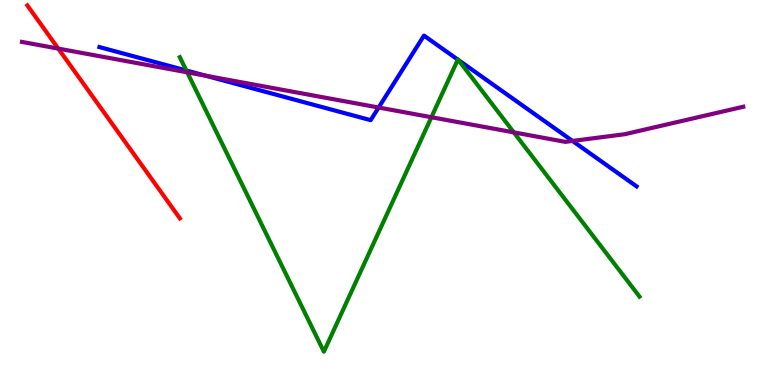[{'lines': ['blue', 'red'], 'intersections': []}, {'lines': ['green', 'red'], 'intersections': []}, {'lines': ['purple', 'red'], 'intersections': [{'x': 0.752, 'y': 8.74}]}, {'lines': ['blue', 'green'], 'intersections': [{'x': 2.4, 'y': 8.17}, {'x': 5.91, 'y': 8.45}, {'x': 5.92, 'y': 8.44}]}, {'lines': ['blue', 'purple'], 'intersections': [{'x': 2.65, 'y': 8.03}, {'x': 4.89, 'y': 7.21}, {'x': 7.39, 'y': 6.34}]}, {'lines': ['green', 'purple'], 'intersections': [{'x': 2.42, 'y': 8.12}, {'x': 5.57, 'y': 6.96}, {'x': 6.63, 'y': 6.56}]}]